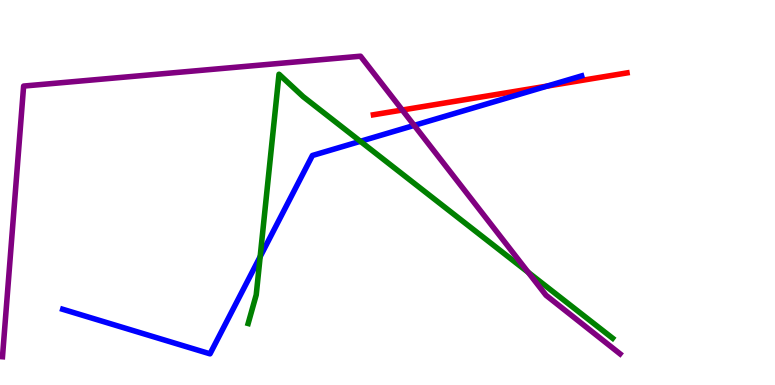[{'lines': ['blue', 'red'], 'intersections': [{'x': 7.06, 'y': 7.76}]}, {'lines': ['green', 'red'], 'intersections': []}, {'lines': ['purple', 'red'], 'intersections': [{'x': 5.19, 'y': 7.14}]}, {'lines': ['blue', 'green'], 'intersections': [{'x': 3.36, 'y': 3.33}, {'x': 4.65, 'y': 6.33}]}, {'lines': ['blue', 'purple'], 'intersections': [{'x': 5.34, 'y': 6.74}]}, {'lines': ['green', 'purple'], 'intersections': [{'x': 6.82, 'y': 2.93}]}]